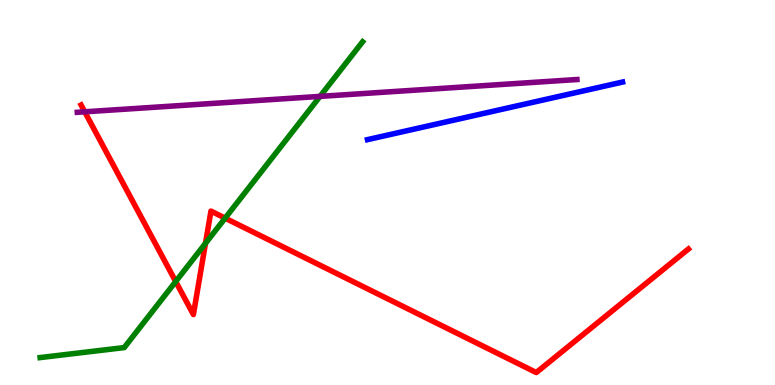[{'lines': ['blue', 'red'], 'intersections': []}, {'lines': ['green', 'red'], 'intersections': [{'x': 2.27, 'y': 2.69}, {'x': 2.65, 'y': 3.68}, {'x': 2.9, 'y': 4.33}]}, {'lines': ['purple', 'red'], 'intersections': [{'x': 1.09, 'y': 7.1}]}, {'lines': ['blue', 'green'], 'intersections': []}, {'lines': ['blue', 'purple'], 'intersections': []}, {'lines': ['green', 'purple'], 'intersections': [{'x': 4.13, 'y': 7.5}]}]